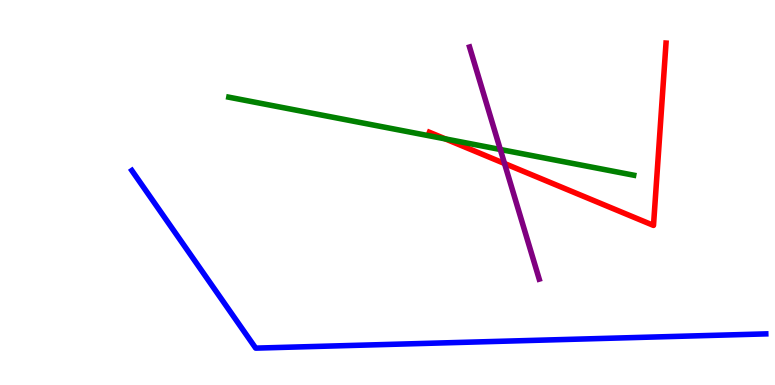[{'lines': ['blue', 'red'], 'intersections': []}, {'lines': ['green', 'red'], 'intersections': [{'x': 5.75, 'y': 6.39}]}, {'lines': ['purple', 'red'], 'intersections': [{'x': 6.51, 'y': 5.75}]}, {'lines': ['blue', 'green'], 'intersections': []}, {'lines': ['blue', 'purple'], 'intersections': []}, {'lines': ['green', 'purple'], 'intersections': [{'x': 6.46, 'y': 6.12}]}]